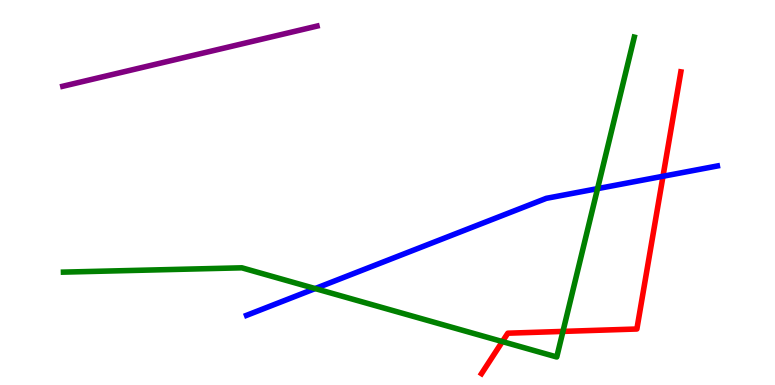[{'lines': ['blue', 'red'], 'intersections': [{'x': 8.55, 'y': 5.42}]}, {'lines': ['green', 'red'], 'intersections': [{'x': 6.48, 'y': 1.13}, {'x': 7.26, 'y': 1.39}]}, {'lines': ['purple', 'red'], 'intersections': []}, {'lines': ['blue', 'green'], 'intersections': [{'x': 4.07, 'y': 2.5}, {'x': 7.71, 'y': 5.1}]}, {'lines': ['blue', 'purple'], 'intersections': []}, {'lines': ['green', 'purple'], 'intersections': []}]